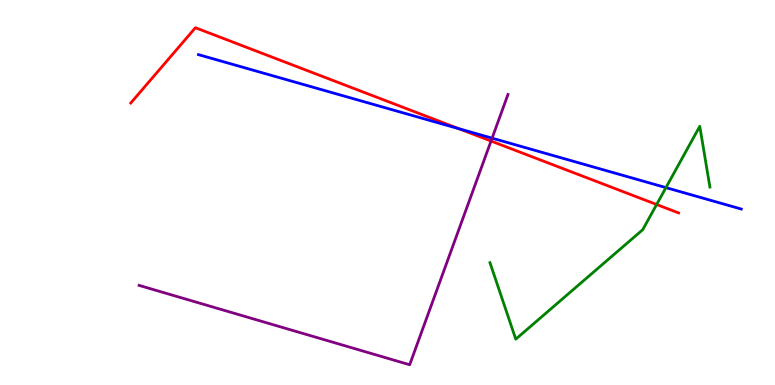[{'lines': ['blue', 'red'], 'intersections': [{'x': 5.92, 'y': 6.66}]}, {'lines': ['green', 'red'], 'intersections': [{'x': 8.47, 'y': 4.69}]}, {'lines': ['purple', 'red'], 'intersections': [{'x': 6.34, 'y': 6.34}]}, {'lines': ['blue', 'green'], 'intersections': [{'x': 8.59, 'y': 5.13}]}, {'lines': ['blue', 'purple'], 'intersections': [{'x': 6.35, 'y': 6.41}]}, {'lines': ['green', 'purple'], 'intersections': []}]